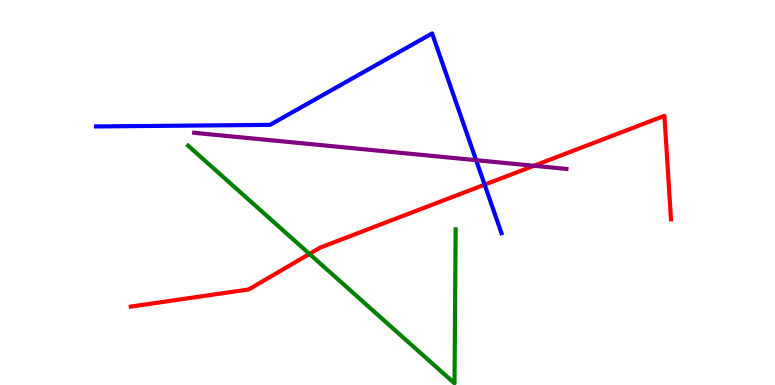[{'lines': ['blue', 'red'], 'intersections': [{'x': 6.25, 'y': 5.2}]}, {'lines': ['green', 'red'], 'intersections': [{'x': 3.99, 'y': 3.4}]}, {'lines': ['purple', 'red'], 'intersections': [{'x': 6.89, 'y': 5.69}]}, {'lines': ['blue', 'green'], 'intersections': []}, {'lines': ['blue', 'purple'], 'intersections': [{'x': 6.14, 'y': 5.84}]}, {'lines': ['green', 'purple'], 'intersections': []}]